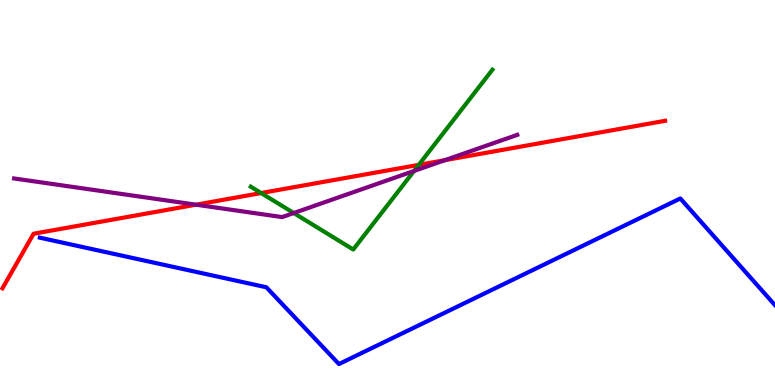[{'lines': ['blue', 'red'], 'intersections': []}, {'lines': ['green', 'red'], 'intersections': [{'x': 3.37, 'y': 4.99}, {'x': 5.4, 'y': 5.72}]}, {'lines': ['purple', 'red'], 'intersections': [{'x': 2.53, 'y': 4.68}, {'x': 5.74, 'y': 5.84}]}, {'lines': ['blue', 'green'], 'intersections': []}, {'lines': ['blue', 'purple'], 'intersections': []}, {'lines': ['green', 'purple'], 'intersections': [{'x': 3.79, 'y': 4.47}, {'x': 5.34, 'y': 5.56}]}]